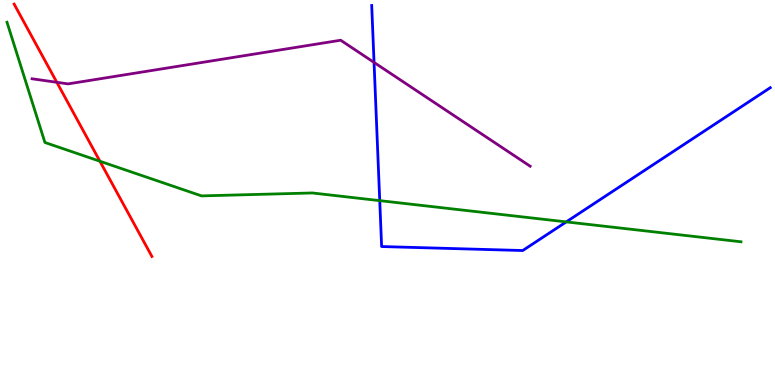[{'lines': ['blue', 'red'], 'intersections': []}, {'lines': ['green', 'red'], 'intersections': [{'x': 1.29, 'y': 5.81}]}, {'lines': ['purple', 'red'], 'intersections': [{'x': 0.733, 'y': 7.86}]}, {'lines': ['blue', 'green'], 'intersections': [{'x': 4.9, 'y': 4.79}, {'x': 7.31, 'y': 4.24}]}, {'lines': ['blue', 'purple'], 'intersections': [{'x': 4.83, 'y': 8.38}]}, {'lines': ['green', 'purple'], 'intersections': []}]